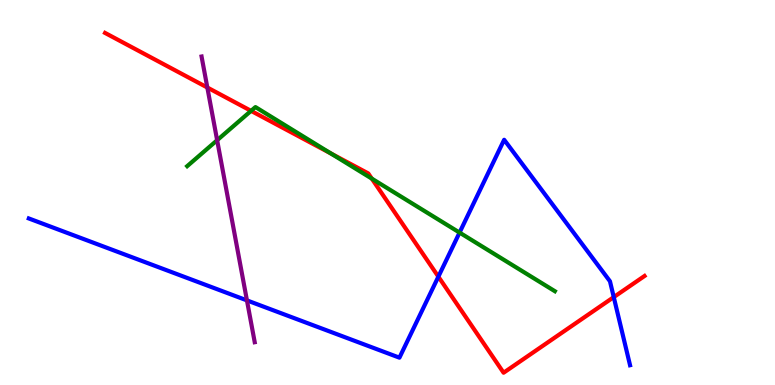[{'lines': ['blue', 'red'], 'intersections': [{'x': 5.66, 'y': 2.81}, {'x': 7.92, 'y': 2.28}]}, {'lines': ['green', 'red'], 'intersections': [{'x': 3.24, 'y': 7.12}, {'x': 4.27, 'y': 6.01}, {'x': 4.8, 'y': 5.36}]}, {'lines': ['purple', 'red'], 'intersections': [{'x': 2.68, 'y': 7.73}]}, {'lines': ['blue', 'green'], 'intersections': [{'x': 5.93, 'y': 3.96}]}, {'lines': ['blue', 'purple'], 'intersections': [{'x': 3.19, 'y': 2.2}]}, {'lines': ['green', 'purple'], 'intersections': [{'x': 2.8, 'y': 6.36}]}]